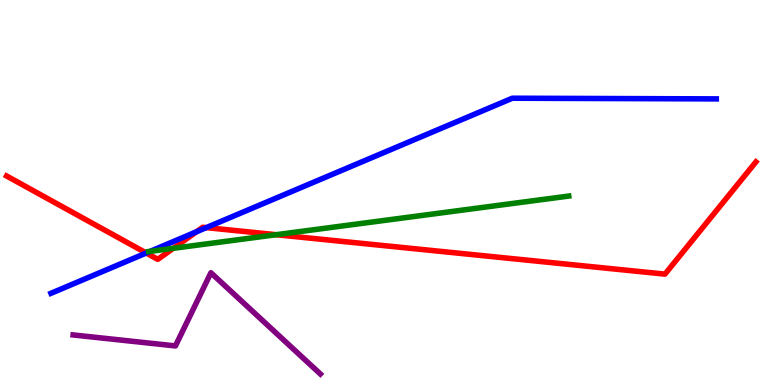[{'lines': ['blue', 'red'], 'intersections': [{'x': 1.89, 'y': 3.43}, {'x': 2.53, 'y': 3.98}, {'x': 2.66, 'y': 4.09}]}, {'lines': ['green', 'red'], 'intersections': [{'x': 2.24, 'y': 3.55}, {'x': 3.56, 'y': 3.9}]}, {'lines': ['purple', 'red'], 'intersections': []}, {'lines': ['blue', 'green'], 'intersections': [{'x': 1.94, 'y': 3.47}]}, {'lines': ['blue', 'purple'], 'intersections': []}, {'lines': ['green', 'purple'], 'intersections': []}]